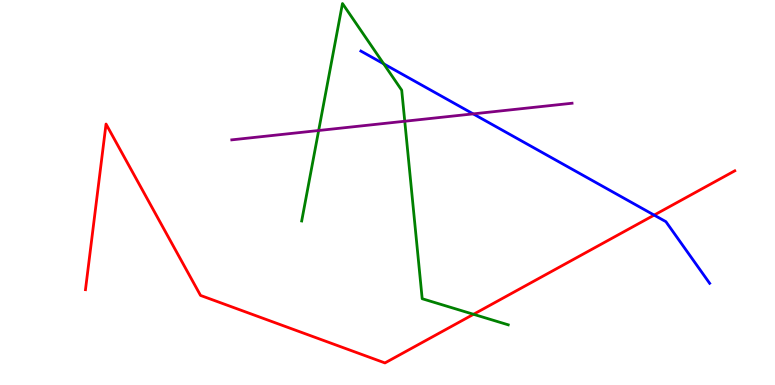[{'lines': ['blue', 'red'], 'intersections': [{'x': 8.44, 'y': 4.41}]}, {'lines': ['green', 'red'], 'intersections': [{'x': 6.11, 'y': 1.84}]}, {'lines': ['purple', 'red'], 'intersections': []}, {'lines': ['blue', 'green'], 'intersections': [{'x': 4.95, 'y': 8.34}]}, {'lines': ['blue', 'purple'], 'intersections': [{'x': 6.11, 'y': 7.04}]}, {'lines': ['green', 'purple'], 'intersections': [{'x': 4.11, 'y': 6.61}, {'x': 5.22, 'y': 6.85}]}]